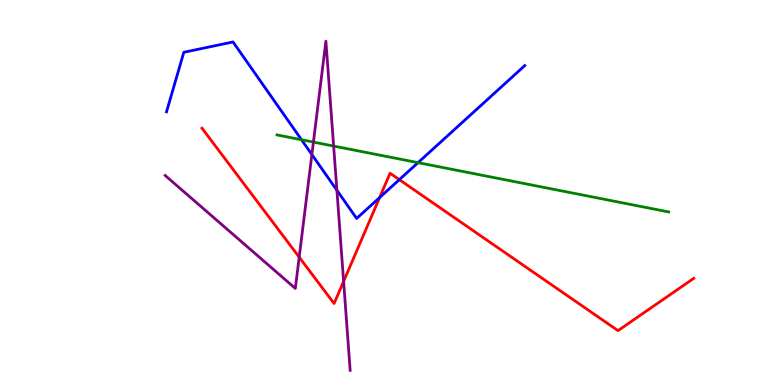[{'lines': ['blue', 'red'], 'intersections': [{'x': 4.9, 'y': 4.87}, {'x': 5.15, 'y': 5.33}]}, {'lines': ['green', 'red'], 'intersections': []}, {'lines': ['purple', 'red'], 'intersections': [{'x': 3.86, 'y': 3.32}, {'x': 4.43, 'y': 2.69}]}, {'lines': ['blue', 'green'], 'intersections': [{'x': 3.89, 'y': 6.37}, {'x': 5.39, 'y': 5.78}]}, {'lines': ['blue', 'purple'], 'intersections': [{'x': 4.02, 'y': 5.99}, {'x': 4.35, 'y': 5.06}]}, {'lines': ['green', 'purple'], 'intersections': [{'x': 4.04, 'y': 6.31}, {'x': 4.31, 'y': 6.21}]}]